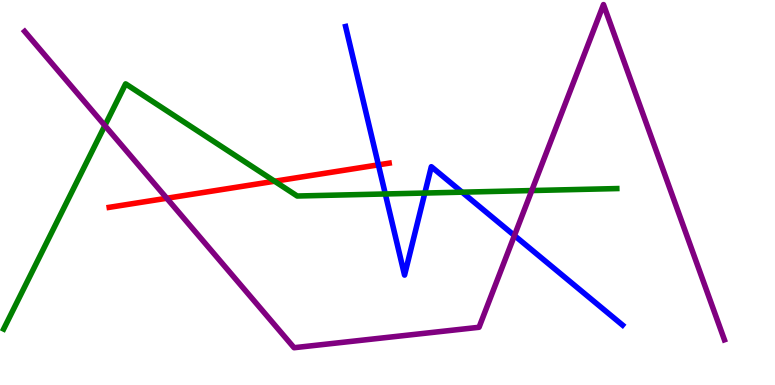[{'lines': ['blue', 'red'], 'intersections': [{'x': 4.88, 'y': 5.72}]}, {'lines': ['green', 'red'], 'intersections': [{'x': 3.54, 'y': 5.29}]}, {'lines': ['purple', 'red'], 'intersections': [{'x': 2.15, 'y': 4.85}]}, {'lines': ['blue', 'green'], 'intersections': [{'x': 4.97, 'y': 4.96}, {'x': 5.48, 'y': 4.99}, {'x': 5.96, 'y': 5.01}]}, {'lines': ['blue', 'purple'], 'intersections': [{'x': 6.64, 'y': 3.88}]}, {'lines': ['green', 'purple'], 'intersections': [{'x': 1.35, 'y': 6.74}, {'x': 6.86, 'y': 5.05}]}]